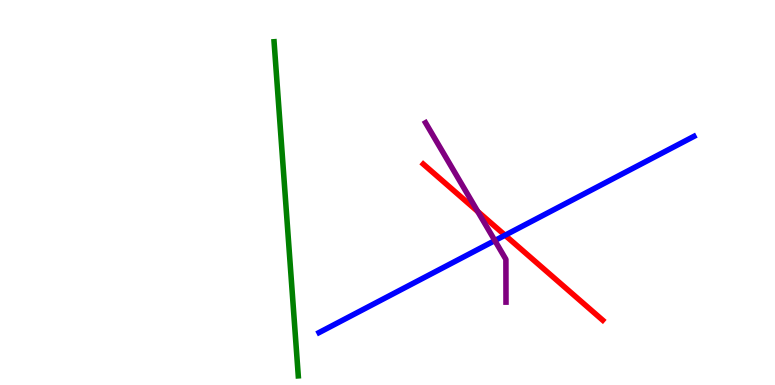[{'lines': ['blue', 'red'], 'intersections': [{'x': 6.52, 'y': 3.89}]}, {'lines': ['green', 'red'], 'intersections': []}, {'lines': ['purple', 'red'], 'intersections': [{'x': 6.16, 'y': 4.51}]}, {'lines': ['blue', 'green'], 'intersections': []}, {'lines': ['blue', 'purple'], 'intersections': [{'x': 6.39, 'y': 3.75}]}, {'lines': ['green', 'purple'], 'intersections': []}]